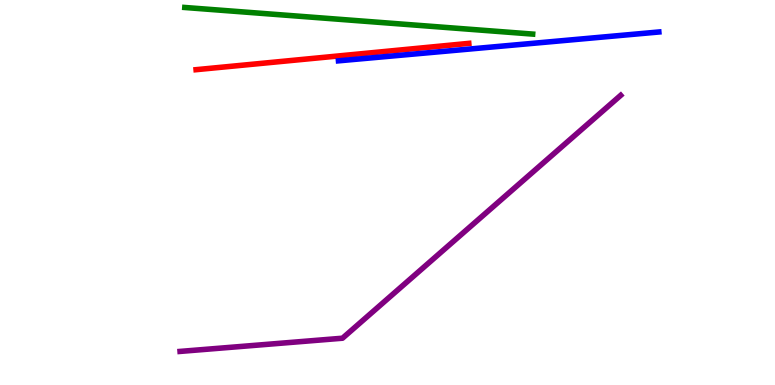[{'lines': ['blue', 'red'], 'intersections': []}, {'lines': ['green', 'red'], 'intersections': []}, {'lines': ['purple', 'red'], 'intersections': []}, {'lines': ['blue', 'green'], 'intersections': []}, {'lines': ['blue', 'purple'], 'intersections': []}, {'lines': ['green', 'purple'], 'intersections': []}]